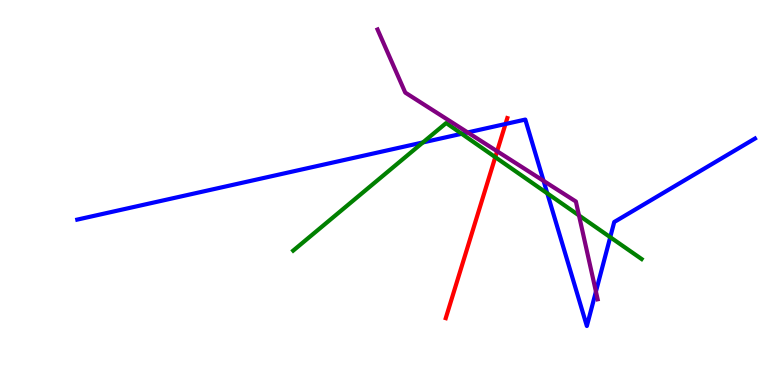[{'lines': ['blue', 'red'], 'intersections': [{'x': 6.52, 'y': 6.78}]}, {'lines': ['green', 'red'], 'intersections': [{'x': 6.39, 'y': 5.92}]}, {'lines': ['purple', 'red'], 'intersections': [{'x': 6.41, 'y': 6.07}]}, {'lines': ['blue', 'green'], 'intersections': [{'x': 5.46, 'y': 6.3}, {'x': 5.96, 'y': 6.53}, {'x': 7.06, 'y': 4.98}, {'x': 7.87, 'y': 3.84}]}, {'lines': ['blue', 'purple'], 'intersections': [{'x': 6.03, 'y': 6.56}, {'x': 7.01, 'y': 5.3}, {'x': 7.69, 'y': 2.43}]}, {'lines': ['green', 'purple'], 'intersections': [{'x': 7.47, 'y': 4.4}]}]